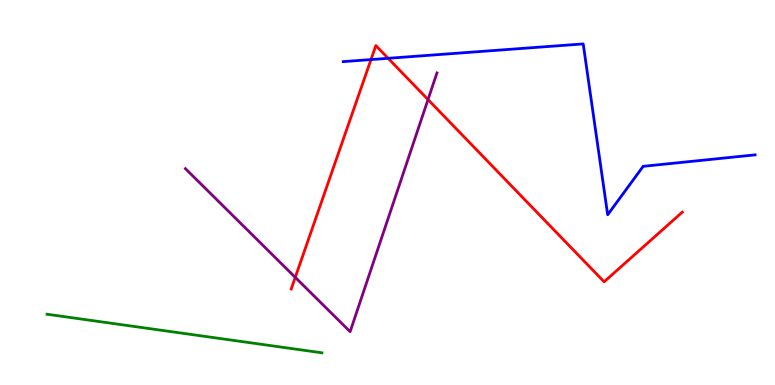[{'lines': ['blue', 'red'], 'intersections': [{'x': 4.79, 'y': 8.45}, {'x': 5.01, 'y': 8.49}]}, {'lines': ['green', 'red'], 'intersections': []}, {'lines': ['purple', 'red'], 'intersections': [{'x': 3.81, 'y': 2.8}, {'x': 5.52, 'y': 7.41}]}, {'lines': ['blue', 'green'], 'intersections': []}, {'lines': ['blue', 'purple'], 'intersections': []}, {'lines': ['green', 'purple'], 'intersections': []}]